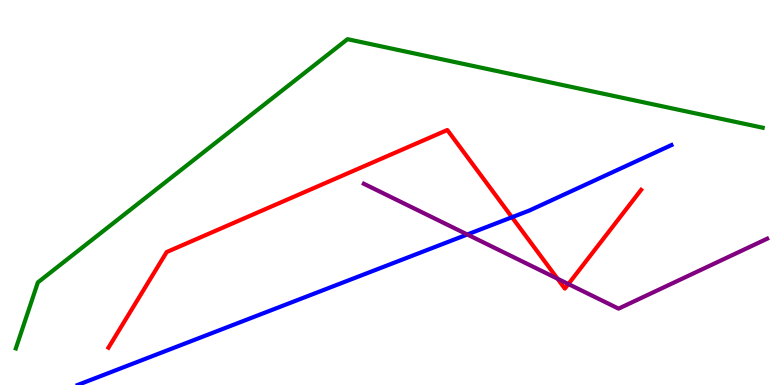[{'lines': ['blue', 'red'], 'intersections': [{'x': 6.61, 'y': 4.36}]}, {'lines': ['green', 'red'], 'intersections': []}, {'lines': ['purple', 'red'], 'intersections': [{'x': 7.19, 'y': 2.76}, {'x': 7.33, 'y': 2.62}]}, {'lines': ['blue', 'green'], 'intersections': []}, {'lines': ['blue', 'purple'], 'intersections': [{'x': 6.03, 'y': 3.91}]}, {'lines': ['green', 'purple'], 'intersections': []}]